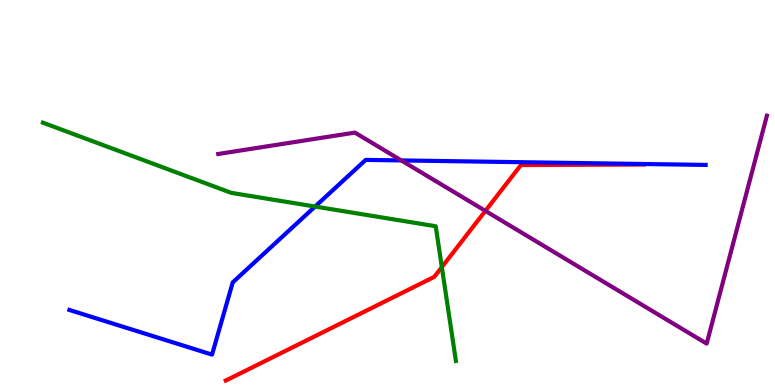[{'lines': ['blue', 'red'], 'intersections': []}, {'lines': ['green', 'red'], 'intersections': [{'x': 5.7, 'y': 3.06}]}, {'lines': ['purple', 'red'], 'intersections': [{'x': 6.26, 'y': 4.52}]}, {'lines': ['blue', 'green'], 'intersections': [{'x': 4.07, 'y': 4.64}]}, {'lines': ['blue', 'purple'], 'intersections': [{'x': 5.18, 'y': 5.83}]}, {'lines': ['green', 'purple'], 'intersections': []}]